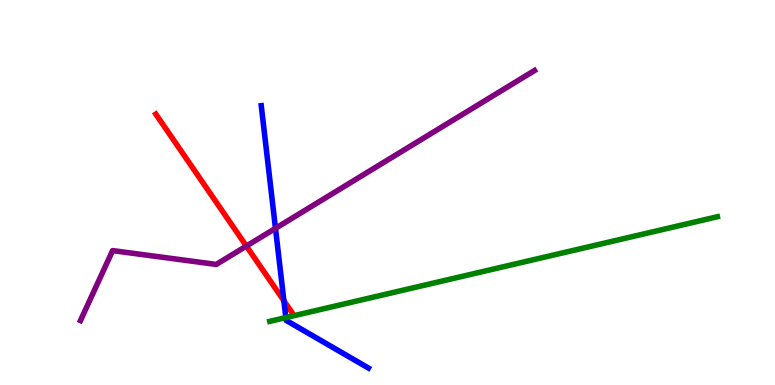[{'lines': ['blue', 'red'], 'intersections': [{'x': 3.66, 'y': 2.19}]}, {'lines': ['green', 'red'], 'intersections': []}, {'lines': ['purple', 'red'], 'intersections': [{'x': 3.18, 'y': 3.61}]}, {'lines': ['blue', 'green'], 'intersections': [{'x': 3.69, 'y': 1.75}]}, {'lines': ['blue', 'purple'], 'intersections': [{'x': 3.55, 'y': 4.07}]}, {'lines': ['green', 'purple'], 'intersections': []}]